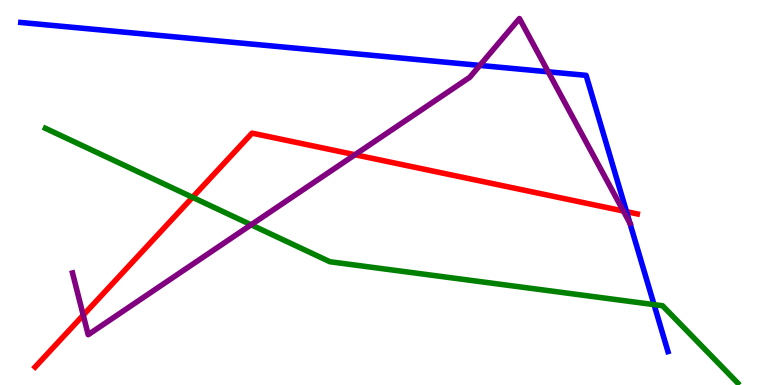[{'lines': ['blue', 'red'], 'intersections': [{'x': 8.08, 'y': 4.5}]}, {'lines': ['green', 'red'], 'intersections': [{'x': 2.48, 'y': 4.87}]}, {'lines': ['purple', 'red'], 'intersections': [{'x': 1.07, 'y': 1.81}, {'x': 4.58, 'y': 5.98}, {'x': 8.04, 'y': 4.52}]}, {'lines': ['blue', 'green'], 'intersections': [{'x': 8.44, 'y': 2.09}]}, {'lines': ['blue', 'purple'], 'intersections': [{'x': 6.19, 'y': 8.3}, {'x': 7.07, 'y': 8.13}, {'x': 8.13, 'y': 4.21}]}, {'lines': ['green', 'purple'], 'intersections': [{'x': 3.24, 'y': 4.16}]}]